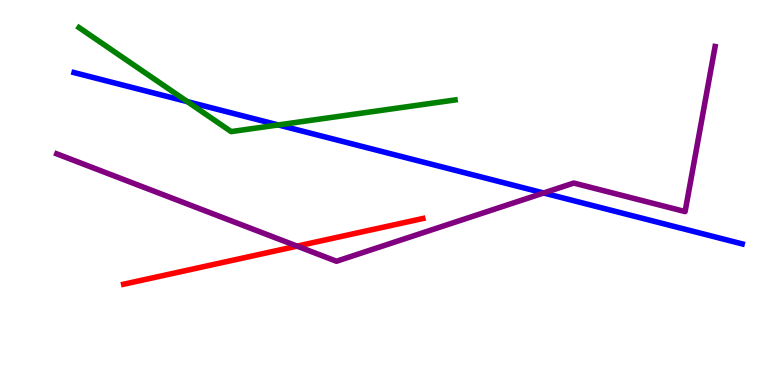[{'lines': ['blue', 'red'], 'intersections': []}, {'lines': ['green', 'red'], 'intersections': []}, {'lines': ['purple', 'red'], 'intersections': [{'x': 3.83, 'y': 3.61}]}, {'lines': ['blue', 'green'], 'intersections': [{'x': 2.42, 'y': 7.36}, {'x': 3.59, 'y': 6.75}]}, {'lines': ['blue', 'purple'], 'intersections': [{'x': 7.01, 'y': 4.99}]}, {'lines': ['green', 'purple'], 'intersections': []}]